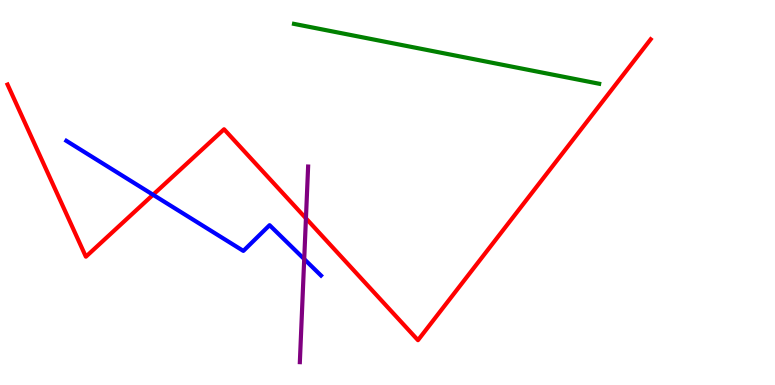[{'lines': ['blue', 'red'], 'intersections': [{'x': 1.97, 'y': 4.94}]}, {'lines': ['green', 'red'], 'intersections': []}, {'lines': ['purple', 'red'], 'intersections': [{'x': 3.95, 'y': 4.33}]}, {'lines': ['blue', 'green'], 'intersections': []}, {'lines': ['blue', 'purple'], 'intersections': [{'x': 3.93, 'y': 3.27}]}, {'lines': ['green', 'purple'], 'intersections': []}]